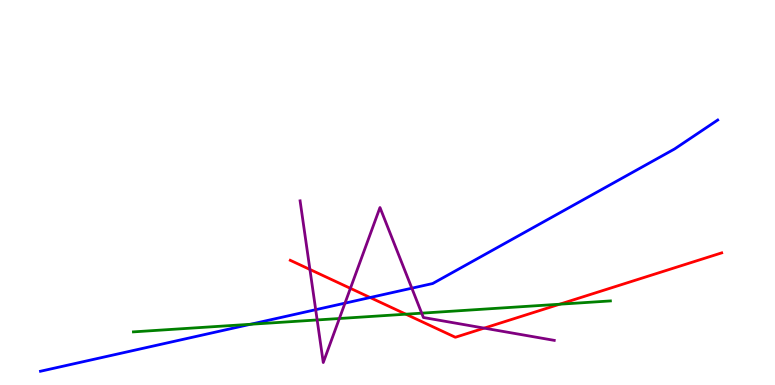[{'lines': ['blue', 'red'], 'intersections': [{'x': 4.78, 'y': 2.27}]}, {'lines': ['green', 'red'], 'intersections': [{'x': 5.24, 'y': 1.84}, {'x': 7.22, 'y': 2.1}]}, {'lines': ['purple', 'red'], 'intersections': [{'x': 4.0, 'y': 3.0}, {'x': 4.52, 'y': 2.51}, {'x': 6.25, 'y': 1.48}]}, {'lines': ['blue', 'green'], 'intersections': [{'x': 3.23, 'y': 1.58}]}, {'lines': ['blue', 'purple'], 'intersections': [{'x': 4.07, 'y': 1.96}, {'x': 4.45, 'y': 2.13}, {'x': 5.31, 'y': 2.51}]}, {'lines': ['green', 'purple'], 'intersections': [{'x': 4.09, 'y': 1.69}, {'x': 4.38, 'y': 1.73}, {'x': 5.44, 'y': 1.87}]}]